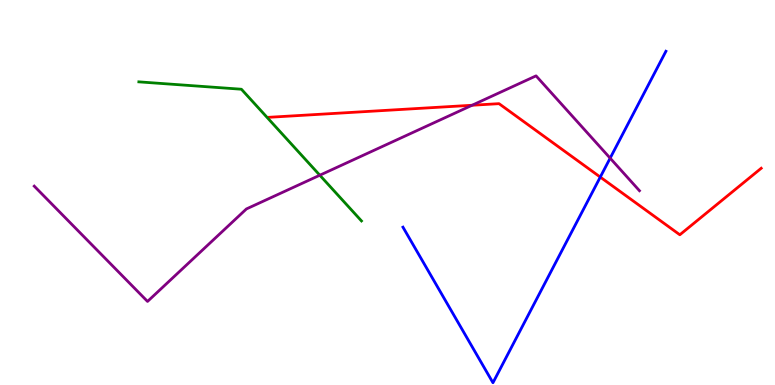[{'lines': ['blue', 'red'], 'intersections': [{'x': 7.75, 'y': 5.4}]}, {'lines': ['green', 'red'], 'intersections': []}, {'lines': ['purple', 'red'], 'intersections': [{'x': 6.09, 'y': 7.27}]}, {'lines': ['blue', 'green'], 'intersections': []}, {'lines': ['blue', 'purple'], 'intersections': [{'x': 7.87, 'y': 5.89}]}, {'lines': ['green', 'purple'], 'intersections': [{'x': 4.13, 'y': 5.45}]}]